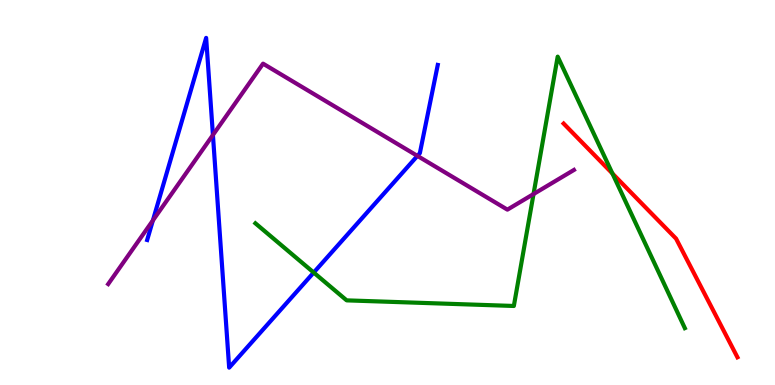[{'lines': ['blue', 'red'], 'intersections': []}, {'lines': ['green', 'red'], 'intersections': [{'x': 7.9, 'y': 5.49}]}, {'lines': ['purple', 'red'], 'intersections': []}, {'lines': ['blue', 'green'], 'intersections': [{'x': 4.05, 'y': 2.92}]}, {'lines': ['blue', 'purple'], 'intersections': [{'x': 1.97, 'y': 4.27}, {'x': 2.75, 'y': 6.49}, {'x': 5.39, 'y': 5.95}]}, {'lines': ['green', 'purple'], 'intersections': [{'x': 6.88, 'y': 4.96}]}]